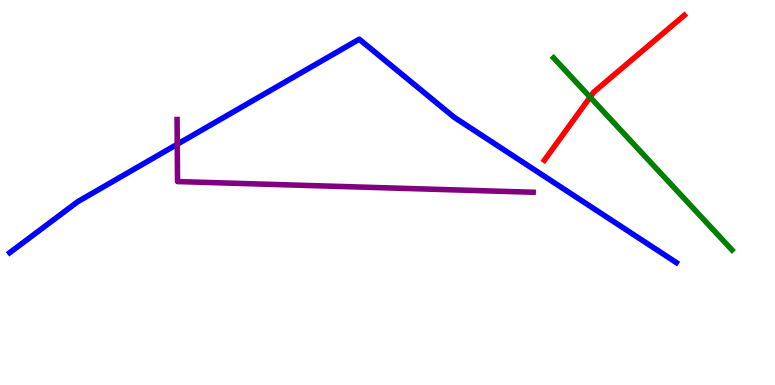[{'lines': ['blue', 'red'], 'intersections': []}, {'lines': ['green', 'red'], 'intersections': [{'x': 7.61, 'y': 7.48}]}, {'lines': ['purple', 'red'], 'intersections': []}, {'lines': ['blue', 'green'], 'intersections': []}, {'lines': ['blue', 'purple'], 'intersections': [{'x': 2.29, 'y': 6.25}]}, {'lines': ['green', 'purple'], 'intersections': []}]